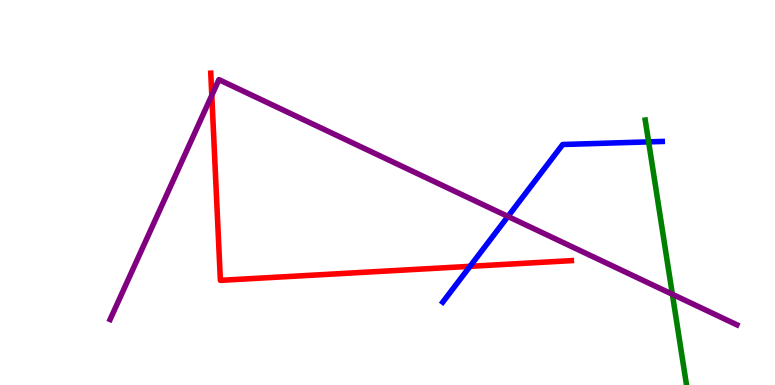[{'lines': ['blue', 'red'], 'intersections': [{'x': 6.06, 'y': 3.08}]}, {'lines': ['green', 'red'], 'intersections': []}, {'lines': ['purple', 'red'], 'intersections': [{'x': 2.73, 'y': 7.52}]}, {'lines': ['blue', 'green'], 'intersections': [{'x': 8.37, 'y': 6.31}]}, {'lines': ['blue', 'purple'], 'intersections': [{'x': 6.55, 'y': 4.38}]}, {'lines': ['green', 'purple'], 'intersections': [{'x': 8.68, 'y': 2.36}]}]